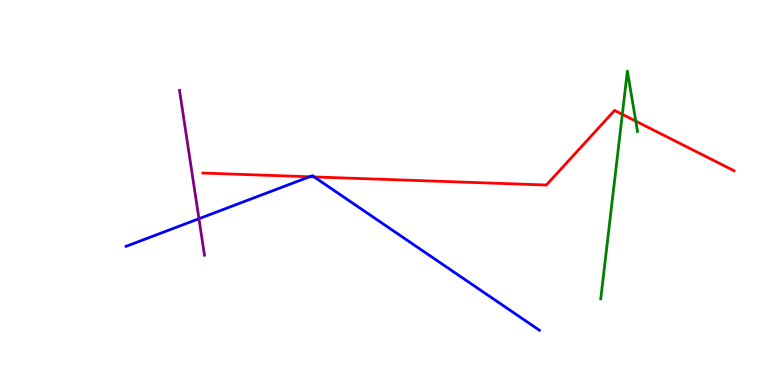[{'lines': ['blue', 'red'], 'intersections': [{'x': 3.99, 'y': 5.41}, {'x': 4.05, 'y': 5.4}]}, {'lines': ['green', 'red'], 'intersections': [{'x': 8.03, 'y': 7.03}, {'x': 8.2, 'y': 6.85}]}, {'lines': ['purple', 'red'], 'intersections': []}, {'lines': ['blue', 'green'], 'intersections': []}, {'lines': ['blue', 'purple'], 'intersections': [{'x': 2.57, 'y': 4.32}]}, {'lines': ['green', 'purple'], 'intersections': []}]